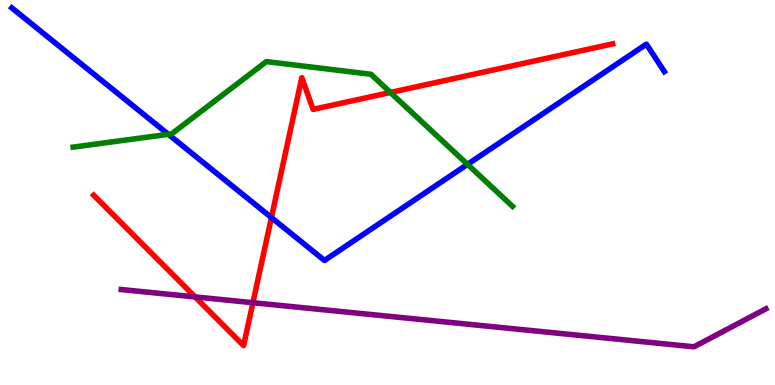[{'lines': ['blue', 'red'], 'intersections': [{'x': 3.5, 'y': 4.35}]}, {'lines': ['green', 'red'], 'intersections': [{'x': 5.04, 'y': 7.6}]}, {'lines': ['purple', 'red'], 'intersections': [{'x': 2.52, 'y': 2.29}, {'x': 3.26, 'y': 2.14}]}, {'lines': ['blue', 'green'], 'intersections': [{'x': 2.17, 'y': 6.51}, {'x': 6.03, 'y': 5.73}]}, {'lines': ['blue', 'purple'], 'intersections': []}, {'lines': ['green', 'purple'], 'intersections': []}]